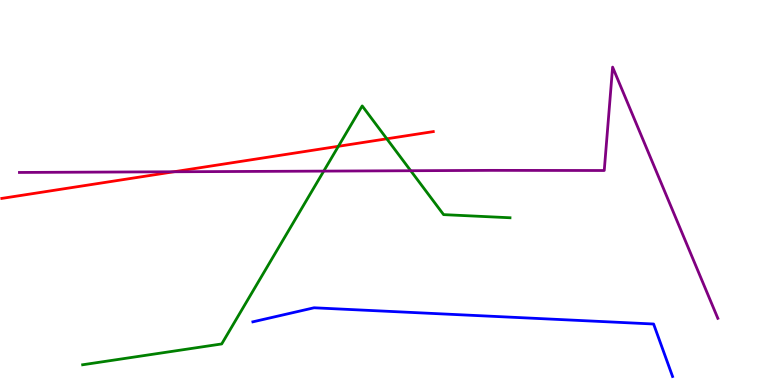[{'lines': ['blue', 'red'], 'intersections': []}, {'lines': ['green', 'red'], 'intersections': [{'x': 4.37, 'y': 6.2}, {'x': 4.99, 'y': 6.39}]}, {'lines': ['purple', 'red'], 'intersections': [{'x': 2.24, 'y': 5.54}]}, {'lines': ['blue', 'green'], 'intersections': []}, {'lines': ['blue', 'purple'], 'intersections': []}, {'lines': ['green', 'purple'], 'intersections': [{'x': 4.18, 'y': 5.56}, {'x': 5.3, 'y': 5.57}]}]